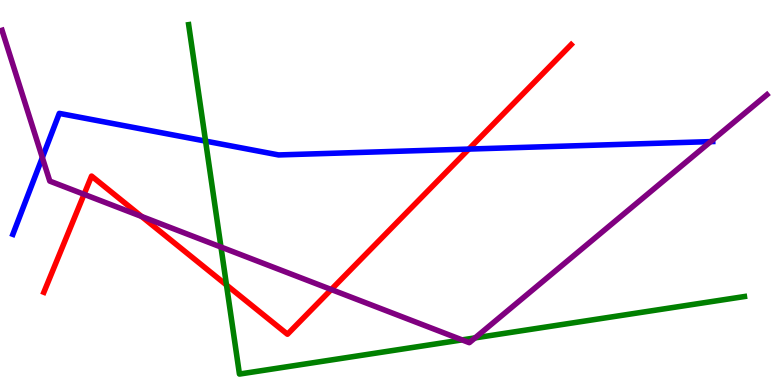[{'lines': ['blue', 'red'], 'intersections': [{'x': 6.05, 'y': 6.13}]}, {'lines': ['green', 'red'], 'intersections': [{'x': 2.92, 'y': 2.6}]}, {'lines': ['purple', 'red'], 'intersections': [{'x': 1.08, 'y': 4.95}, {'x': 1.83, 'y': 4.38}, {'x': 4.27, 'y': 2.48}]}, {'lines': ['blue', 'green'], 'intersections': [{'x': 2.65, 'y': 6.34}]}, {'lines': ['blue', 'purple'], 'intersections': [{'x': 0.546, 'y': 5.91}, {'x': 9.17, 'y': 6.32}]}, {'lines': ['green', 'purple'], 'intersections': [{'x': 2.85, 'y': 3.58}, {'x': 5.96, 'y': 1.17}, {'x': 6.13, 'y': 1.22}]}]